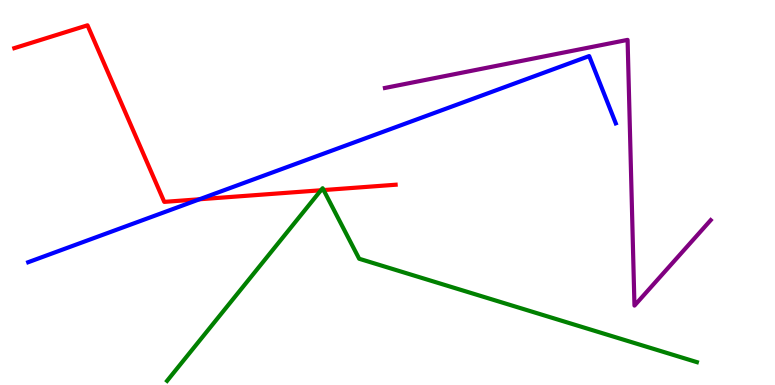[{'lines': ['blue', 'red'], 'intersections': [{'x': 2.57, 'y': 4.82}]}, {'lines': ['green', 'red'], 'intersections': [{'x': 4.14, 'y': 5.06}, {'x': 4.18, 'y': 5.06}]}, {'lines': ['purple', 'red'], 'intersections': []}, {'lines': ['blue', 'green'], 'intersections': []}, {'lines': ['blue', 'purple'], 'intersections': []}, {'lines': ['green', 'purple'], 'intersections': []}]